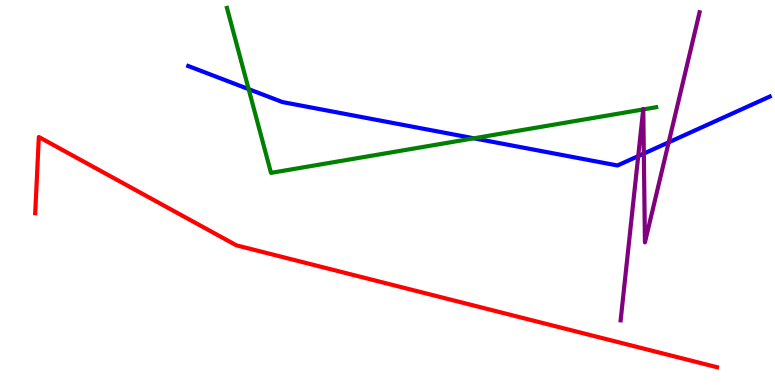[{'lines': ['blue', 'red'], 'intersections': []}, {'lines': ['green', 'red'], 'intersections': []}, {'lines': ['purple', 'red'], 'intersections': []}, {'lines': ['blue', 'green'], 'intersections': [{'x': 3.21, 'y': 7.68}, {'x': 6.11, 'y': 6.41}]}, {'lines': ['blue', 'purple'], 'intersections': [{'x': 8.24, 'y': 5.95}, {'x': 8.31, 'y': 6.01}, {'x': 8.63, 'y': 6.3}]}, {'lines': ['green', 'purple'], 'intersections': [{'x': 8.3, 'y': 7.16}, {'x': 8.3, 'y': 7.16}]}]